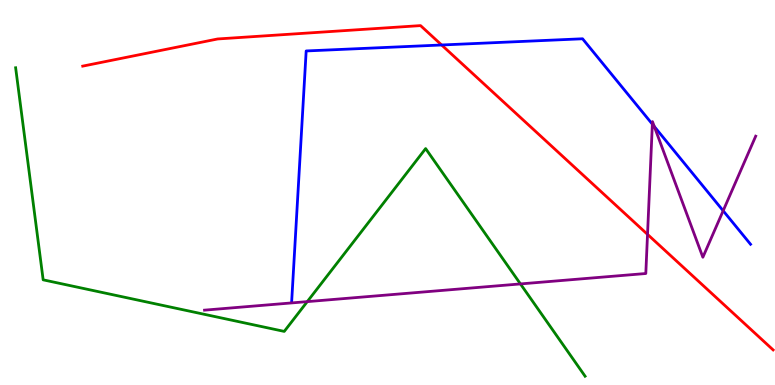[{'lines': ['blue', 'red'], 'intersections': [{'x': 5.7, 'y': 8.83}]}, {'lines': ['green', 'red'], 'intersections': []}, {'lines': ['purple', 'red'], 'intersections': [{'x': 8.36, 'y': 3.91}]}, {'lines': ['blue', 'green'], 'intersections': []}, {'lines': ['blue', 'purple'], 'intersections': [{'x': 8.42, 'y': 6.78}, {'x': 8.44, 'y': 6.71}, {'x': 9.33, 'y': 4.53}]}, {'lines': ['green', 'purple'], 'intersections': [{'x': 3.96, 'y': 2.17}, {'x': 6.72, 'y': 2.63}]}]